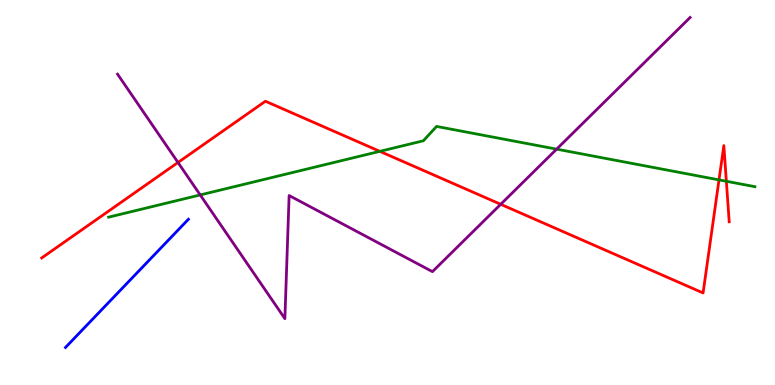[{'lines': ['blue', 'red'], 'intersections': []}, {'lines': ['green', 'red'], 'intersections': [{'x': 4.9, 'y': 6.07}, {'x': 9.28, 'y': 5.33}, {'x': 9.37, 'y': 5.29}]}, {'lines': ['purple', 'red'], 'intersections': [{'x': 2.3, 'y': 5.78}, {'x': 6.46, 'y': 4.69}]}, {'lines': ['blue', 'green'], 'intersections': []}, {'lines': ['blue', 'purple'], 'intersections': []}, {'lines': ['green', 'purple'], 'intersections': [{'x': 2.58, 'y': 4.94}, {'x': 7.18, 'y': 6.13}]}]